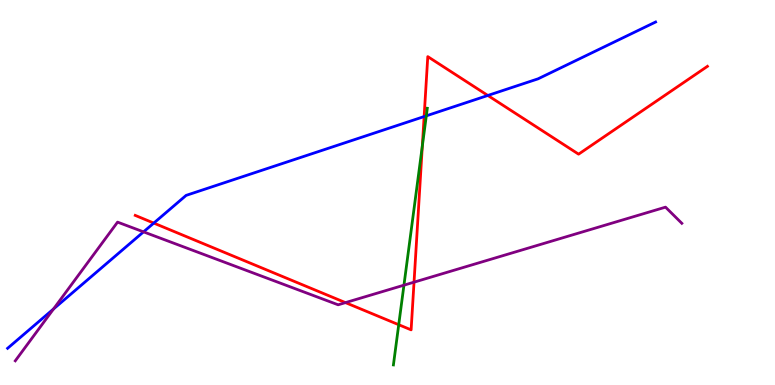[{'lines': ['blue', 'red'], 'intersections': [{'x': 1.98, 'y': 4.21}, {'x': 5.47, 'y': 6.97}, {'x': 6.29, 'y': 7.52}]}, {'lines': ['green', 'red'], 'intersections': [{'x': 5.14, 'y': 1.57}, {'x': 5.45, 'y': 6.21}]}, {'lines': ['purple', 'red'], 'intersections': [{'x': 4.46, 'y': 2.14}, {'x': 5.34, 'y': 2.67}]}, {'lines': ['blue', 'green'], 'intersections': [{'x': 5.5, 'y': 6.99}]}, {'lines': ['blue', 'purple'], 'intersections': [{'x': 0.691, 'y': 1.98}, {'x': 1.85, 'y': 3.98}]}, {'lines': ['green', 'purple'], 'intersections': [{'x': 5.21, 'y': 2.59}]}]